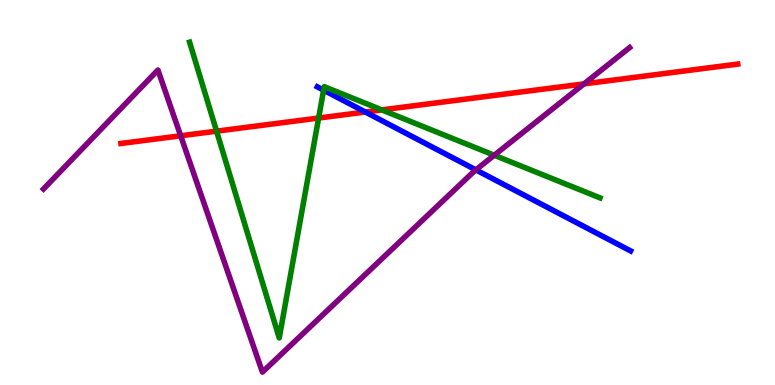[{'lines': ['blue', 'red'], 'intersections': [{'x': 4.71, 'y': 7.09}]}, {'lines': ['green', 'red'], 'intersections': [{'x': 2.79, 'y': 6.59}, {'x': 4.11, 'y': 6.93}, {'x': 4.93, 'y': 7.15}]}, {'lines': ['purple', 'red'], 'intersections': [{'x': 2.33, 'y': 6.47}, {'x': 7.54, 'y': 7.82}]}, {'lines': ['blue', 'green'], 'intersections': [{'x': 4.18, 'y': 7.66}]}, {'lines': ['blue', 'purple'], 'intersections': [{'x': 6.14, 'y': 5.59}]}, {'lines': ['green', 'purple'], 'intersections': [{'x': 6.38, 'y': 5.97}]}]